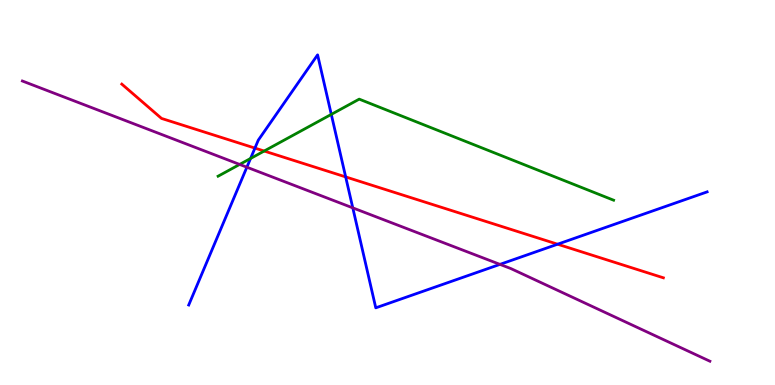[{'lines': ['blue', 'red'], 'intersections': [{'x': 3.29, 'y': 6.15}, {'x': 4.46, 'y': 5.4}, {'x': 7.19, 'y': 3.66}]}, {'lines': ['green', 'red'], 'intersections': [{'x': 3.41, 'y': 6.08}]}, {'lines': ['purple', 'red'], 'intersections': []}, {'lines': ['blue', 'green'], 'intersections': [{'x': 3.23, 'y': 5.88}, {'x': 4.27, 'y': 7.03}]}, {'lines': ['blue', 'purple'], 'intersections': [{'x': 3.19, 'y': 5.66}, {'x': 4.55, 'y': 4.6}, {'x': 6.45, 'y': 3.13}]}, {'lines': ['green', 'purple'], 'intersections': [{'x': 3.09, 'y': 5.73}]}]